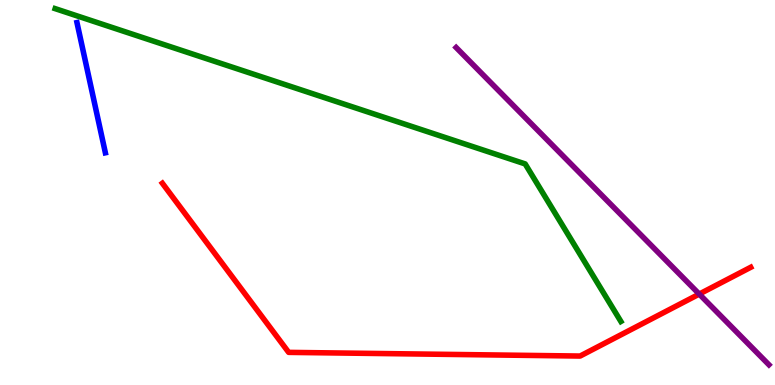[{'lines': ['blue', 'red'], 'intersections': []}, {'lines': ['green', 'red'], 'intersections': []}, {'lines': ['purple', 'red'], 'intersections': [{'x': 9.02, 'y': 2.36}]}, {'lines': ['blue', 'green'], 'intersections': []}, {'lines': ['blue', 'purple'], 'intersections': []}, {'lines': ['green', 'purple'], 'intersections': []}]